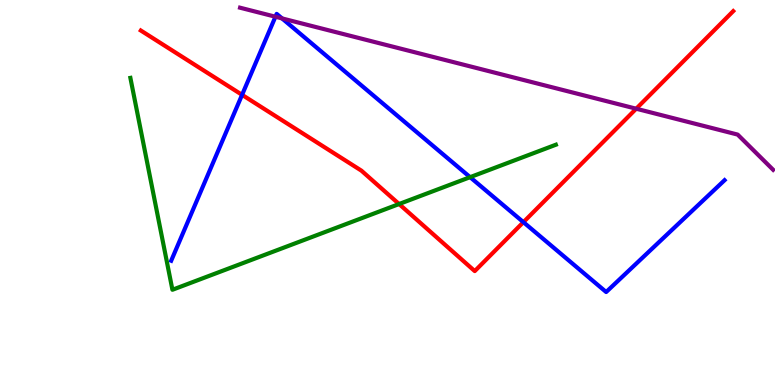[{'lines': ['blue', 'red'], 'intersections': [{'x': 3.12, 'y': 7.54}, {'x': 6.75, 'y': 4.23}]}, {'lines': ['green', 'red'], 'intersections': [{'x': 5.15, 'y': 4.7}]}, {'lines': ['purple', 'red'], 'intersections': [{'x': 8.21, 'y': 7.18}]}, {'lines': ['blue', 'green'], 'intersections': [{'x': 6.07, 'y': 5.4}]}, {'lines': ['blue', 'purple'], 'intersections': [{'x': 3.55, 'y': 9.57}, {'x': 3.64, 'y': 9.52}]}, {'lines': ['green', 'purple'], 'intersections': []}]